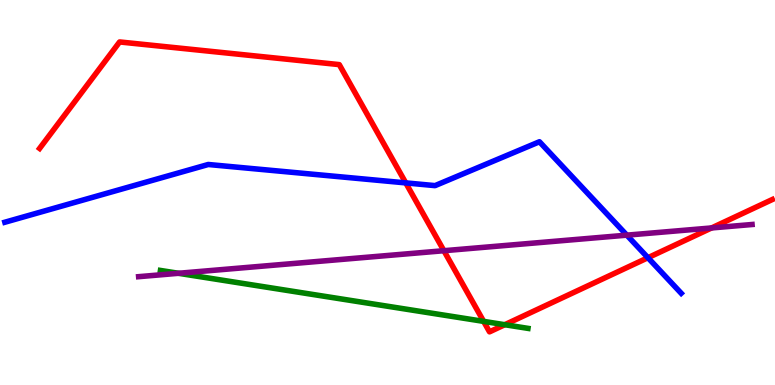[{'lines': ['blue', 'red'], 'intersections': [{'x': 5.24, 'y': 5.25}, {'x': 8.36, 'y': 3.31}]}, {'lines': ['green', 'red'], 'intersections': [{'x': 6.24, 'y': 1.65}, {'x': 6.51, 'y': 1.57}]}, {'lines': ['purple', 'red'], 'intersections': [{'x': 5.73, 'y': 3.49}, {'x': 9.18, 'y': 4.08}]}, {'lines': ['blue', 'green'], 'intersections': []}, {'lines': ['blue', 'purple'], 'intersections': [{'x': 8.09, 'y': 3.89}]}, {'lines': ['green', 'purple'], 'intersections': [{'x': 2.3, 'y': 2.9}]}]